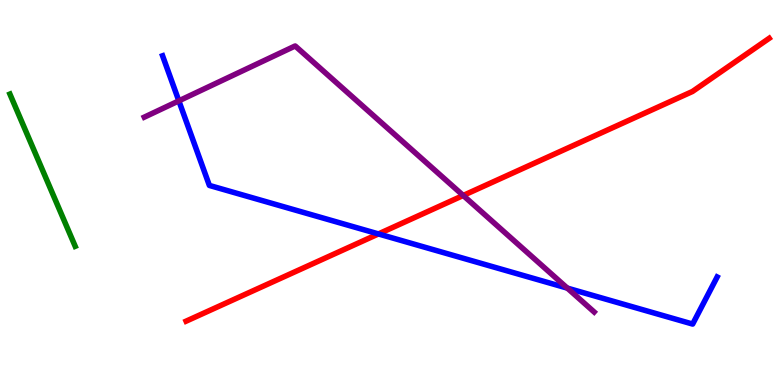[{'lines': ['blue', 'red'], 'intersections': [{'x': 4.88, 'y': 3.92}]}, {'lines': ['green', 'red'], 'intersections': []}, {'lines': ['purple', 'red'], 'intersections': [{'x': 5.98, 'y': 4.92}]}, {'lines': ['blue', 'green'], 'intersections': []}, {'lines': ['blue', 'purple'], 'intersections': [{'x': 2.31, 'y': 7.38}, {'x': 7.32, 'y': 2.52}]}, {'lines': ['green', 'purple'], 'intersections': []}]